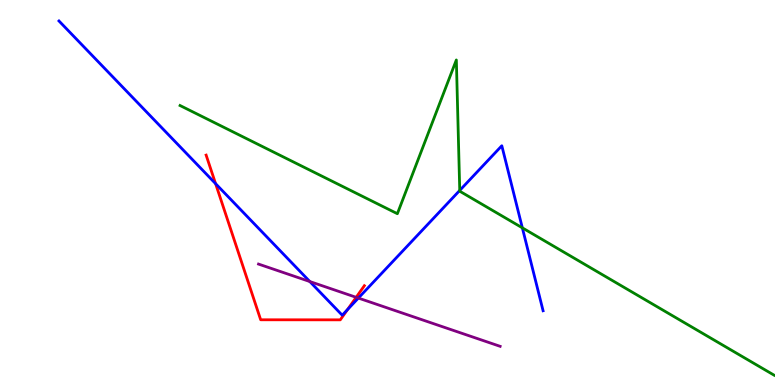[{'lines': ['blue', 'red'], 'intersections': [{'x': 2.78, 'y': 5.23}, {'x': 4.48, 'y': 1.96}]}, {'lines': ['green', 'red'], 'intersections': []}, {'lines': ['purple', 'red'], 'intersections': [{'x': 4.6, 'y': 2.28}]}, {'lines': ['blue', 'green'], 'intersections': [{'x': 5.93, 'y': 5.05}, {'x': 6.74, 'y': 4.08}]}, {'lines': ['blue', 'purple'], 'intersections': [{'x': 4.0, 'y': 2.69}, {'x': 4.62, 'y': 2.26}]}, {'lines': ['green', 'purple'], 'intersections': []}]